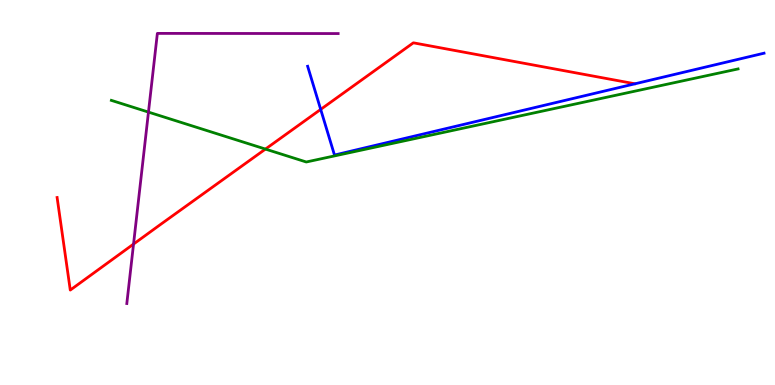[{'lines': ['blue', 'red'], 'intersections': [{'x': 4.14, 'y': 7.16}]}, {'lines': ['green', 'red'], 'intersections': [{'x': 3.43, 'y': 6.13}]}, {'lines': ['purple', 'red'], 'intersections': [{'x': 1.72, 'y': 3.66}]}, {'lines': ['blue', 'green'], 'intersections': []}, {'lines': ['blue', 'purple'], 'intersections': []}, {'lines': ['green', 'purple'], 'intersections': [{'x': 1.92, 'y': 7.09}]}]